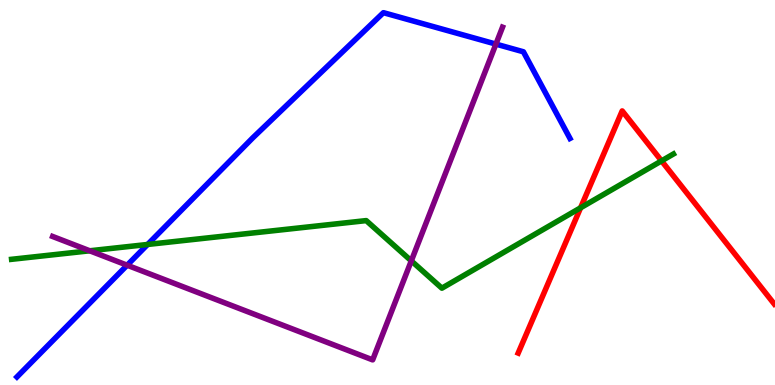[{'lines': ['blue', 'red'], 'intersections': []}, {'lines': ['green', 'red'], 'intersections': [{'x': 7.49, 'y': 4.6}, {'x': 8.54, 'y': 5.82}]}, {'lines': ['purple', 'red'], 'intersections': []}, {'lines': ['blue', 'green'], 'intersections': [{'x': 1.9, 'y': 3.65}]}, {'lines': ['blue', 'purple'], 'intersections': [{'x': 1.64, 'y': 3.11}, {'x': 6.4, 'y': 8.85}]}, {'lines': ['green', 'purple'], 'intersections': [{'x': 1.16, 'y': 3.49}, {'x': 5.31, 'y': 3.22}]}]